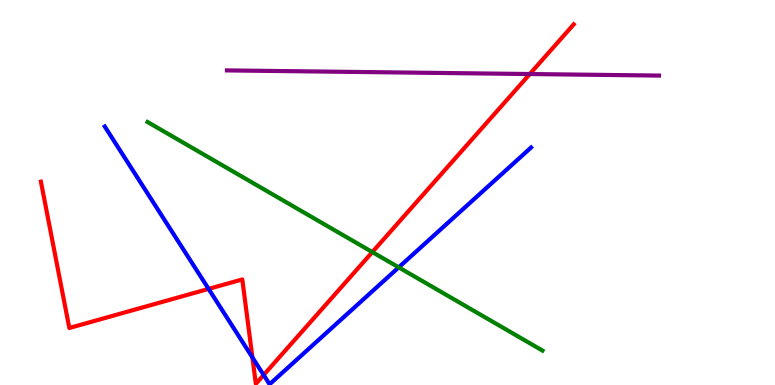[{'lines': ['blue', 'red'], 'intersections': [{'x': 2.69, 'y': 2.5}, {'x': 3.26, 'y': 0.716}, {'x': 3.4, 'y': 0.26}]}, {'lines': ['green', 'red'], 'intersections': [{'x': 4.8, 'y': 3.45}]}, {'lines': ['purple', 'red'], 'intersections': [{'x': 6.84, 'y': 8.08}]}, {'lines': ['blue', 'green'], 'intersections': [{'x': 5.14, 'y': 3.06}]}, {'lines': ['blue', 'purple'], 'intersections': []}, {'lines': ['green', 'purple'], 'intersections': []}]